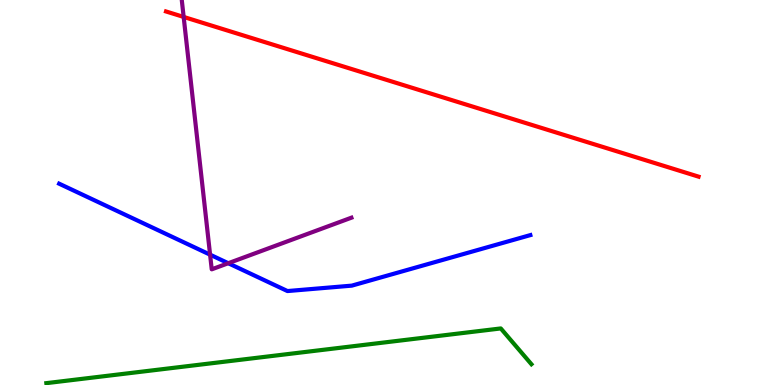[{'lines': ['blue', 'red'], 'intersections': []}, {'lines': ['green', 'red'], 'intersections': []}, {'lines': ['purple', 'red'], 'intersections': [{'x': 2.37, 'y': 9.56}]}, {'lines': ['blue', 'green'], 'intersections': []}, {'lines': ['blue', 'purple'], 'intersections': [{'x': 2.71, 'y': 3.39}, {'x': 2.95, 'y': 3.16}]}, {'lines': ['green', 'purple'], 'intersections': []}]